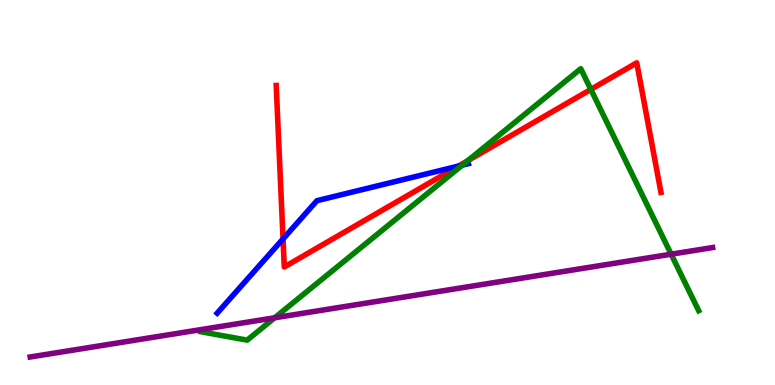[{'lines': ['blue', 'red'], 'intersections': [{'x': 3.65, 'y': 3.79}, {'x': 5.92, 'y': 5.69}]}, {'lines': ['green', 'red'], 'intersections': [{'x': 6.03, 'y': 5.82}, {'x': 7.62, 'y': 7.68}]}, {'lines': ['purple', 'red'], 'intersections': []}, {'lines': ['blue', 'green'], 'intersections': [{'x': 5.96, 'y': 5.71}]}, {'lines': ['blue', 'purple'], 'intersections': []}, {'lines': ['green', 'purple'], 'intersections': [{'x': 3.54, 'y': 1.75}, {'x': 8.66, 'y': 3.4}]}]